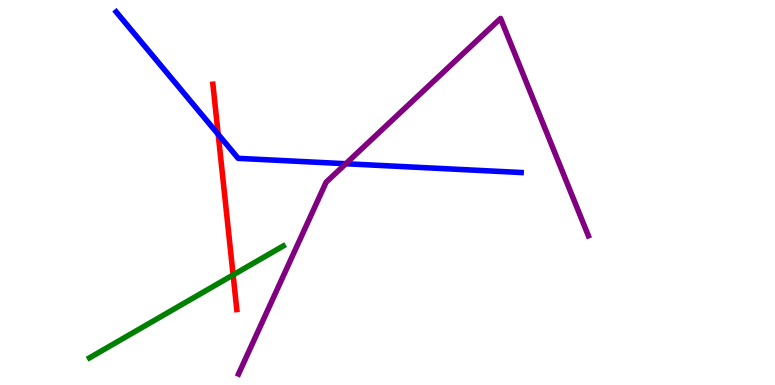[{'lines': ['blue', 'red'], 'intersections': [{'x': 2.82, 'y': 6.51}]}, {'lines': ['green', 'red'], 'intersections': [{'x': 3.01, 'y': 2.86}]}, {'lines': ['purple', 'red'], 'intersections': []}, {'lines': ['blue', 'green'], 'intersections': []}, {'lines': ['blue', 'purple'], 'intersections': [{'x': 4.46, 'y': 5.75}]}, {'lines': ['green', 'purple'], 'intersections': []}]